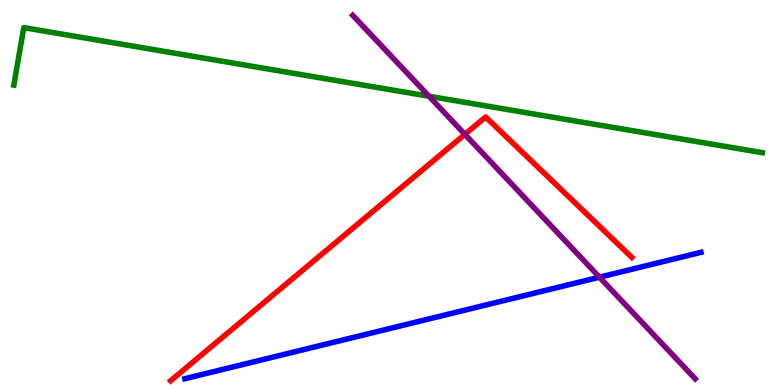[{'lines': ['blue', 'red'], 'intersections': []}, {'lines': ['green', 'red'], 'intersections': []}, {'lines': ['purple', 'red'], 'intersections': [{'x': 6.0, 'y': 6.51}]}, {'lines': ['blue', 'green'], 'intersections': []}, {'lines': ['blue', 'purple'], 'intersections': [{'x': 7.74, 'y': 2.8}]}, {'lines': ['green', 'purple'], 'intersections': [{'x': 5.54, 'y': 7.5}]}]